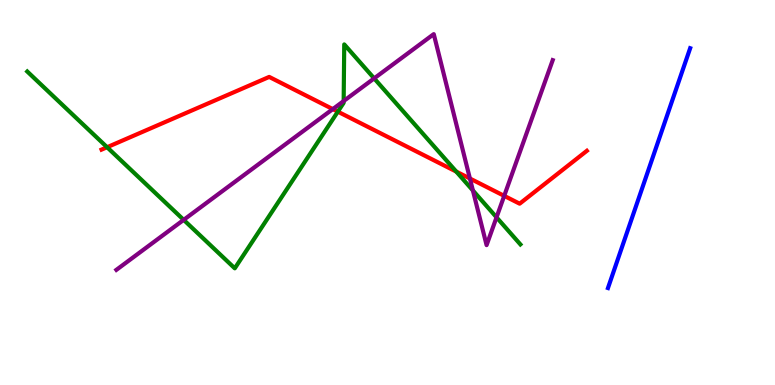[{'lines': ['blue', 'red'], 'intersections': []}, {'lines': ['green', 'red'], 'intersections': [{'x': 1.38, 'y': 6.18}, {'x': 4.36, 'y': 7.1}, {'x': 5.89, 'y': 5.54}]}, {'lines': ['purple', 'red'], 'intersections': [{'x': 4.29, 'y': 7.17}, {'x': 6.06, 'y': 5.36}, {'x': 6.51, 'y': 4.91}]}, {'lines': ['blue', 'green'], 'intersections': []}, {'lines': ['blue', 'purple'], 'intersections': []}, {'lines': ['green', 'purple'], 'intersections': [{'x': 2.37, 'y': 4.29}, {'x': 4.43, 'y': 7.38}, {'x': 4.83, 'y': 7.96}, {'x': 6.1, 'y': 5.05}, {'x': 6.41, 'y': 4.36}]}]